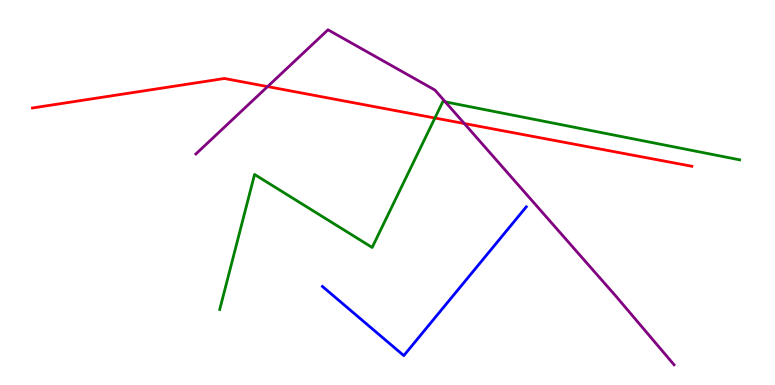[{'lines': ['blue', 'red'], 'intersections': []}, {'lines': ['green', 'red'], 'intersections': [{'x': 5.61, 'y': 6.93}]}, {'lines': ['purple', 'red'], 'intersections': [{'x': 3.45, 'y': 7.75}, {'x': 5.99, 'y': 6.79}]}, {'lines': ['blue', 'green'], 'intersections': []}, {'lines': ['blue', 'purple'], 'intersections': []}, {'lines': ['green', 'purple'], 'intersections': [{'x': 5.75, 'y': 7.35}]}]